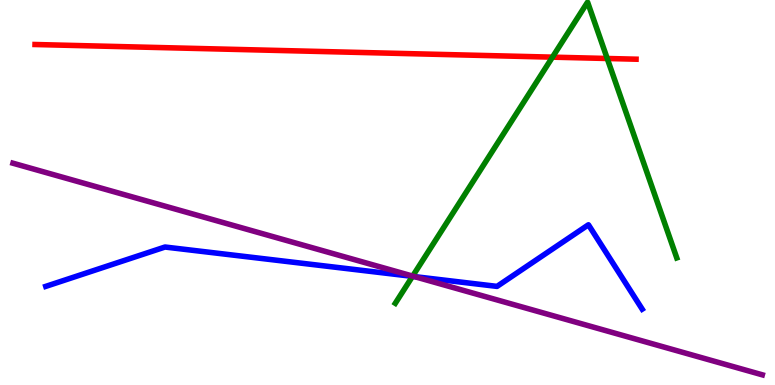[{'lines': ['blue', 'red'], 'intersections': []}, {'lines': ['green', 'red'], 'intersections': [{'x': 7.13, 'y': 8.52}, {'x': 7.84, 'y': 8.48}]}, {'lines': ['purple', 'red'], 'intersections': []}, {'lines': ['blue', 'green'], 'intersections': [{'x': 5.32, 'y': 2.82}]}, {'lines': ['blue', 'purple'], 'intersections': [{'x': 5.35, 'y': 2.82}]}, {'lines': ['green', 'purple'], 'intersections': [{'x': 5.32, 'y': 2.83}]}]